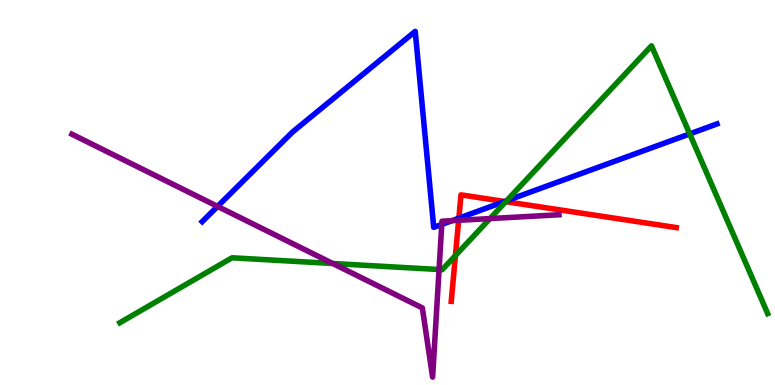[{'lines': ['blue', 'red'], 'intersections': [{'x': 5.92, 'y': 4.33}, {'x': 6.51, 'y': 4.77}]}, {'lines': ['green', 'red'], 'intersections': [{'x': 5.88, 'y': 3.36}, {'x': 6.53, 'y': 4.76}]}, {'lines': ['purple', 'red'], 'intersections': [{'x': 5.92, 'y': 4.28}]}, {'lines': ['blue', 'green'], 'intersections': [{'x': 6.54, 'y': 4.79}, {'x': 8.9, 'y': 6.52}]}, {'lines': ['blue', 'purple'], 'intersections': [{'x': 2.81, 'y': 4.64}, {'x': 5.7, 'y': 4.17}, {'x': 5.83, 'y': 4.27}]}, {'lines': ['green', 'purple'], 'intersections': [{'x': 4.29, 'y': 3.16}, {'x': 5.67, 'y': 3.0}, {'x': 6.32, 'y': 4.32}]}]